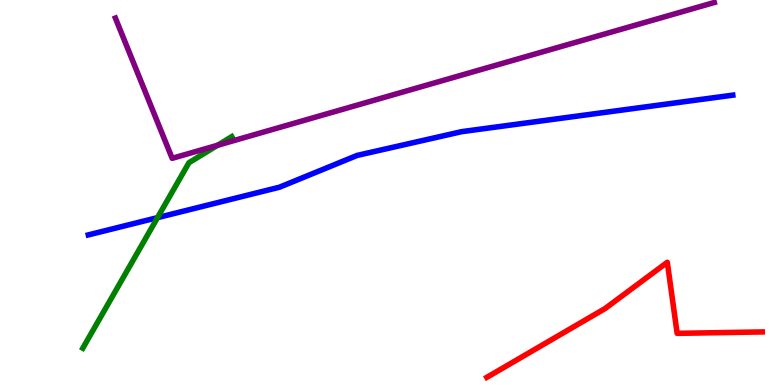[{'lines': ['blue', 'red'], 'intersections': []}, {'lines': ['green', 'red'], 'intersections': []}, {'lines': ['purple', 'red'], 'intersections': []}, {'lines': ['blue', 'green'], 'intersections': [{'x': 2.03, 'y': 4.35}]}, {'lines': ['blue', 'purple'], 'intersections': []}, {'lines': ['green', 'purple'], 'intersections': [{'x': 2.81, 'y': 6.23}]}]